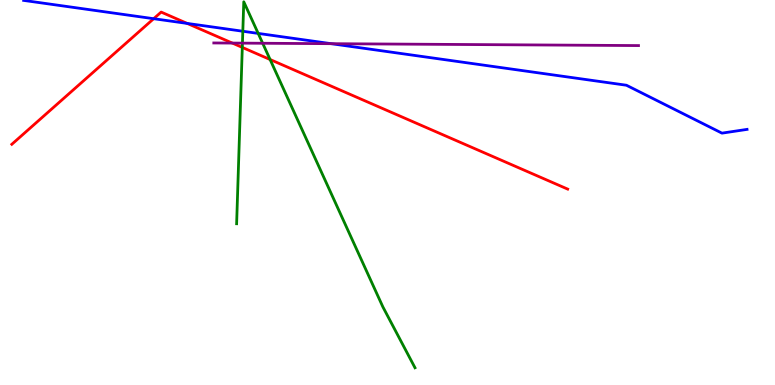[{'lines': ['blue', 'red'], 'intersections': [{'x': 1.98, 'y': 9.51}, {'x': 2.42, 'y': 9.39}]}, {'lines': ['green', 'red'], 'intersections': [{'x': 3.13, 'y': 8.77}, {'x': 3.49, 'y': 8.45}]}, {'lines': ['purple', 'red'], 'intersections': [{'x': 3.0, 'y': 8.88}]}, {'lines': ['blue', 'green'], 'intersections': [{'x': 3.13, 'y': 9.19}, {'x': 3.33, 'y': 9.13}]}, {'lines': ['blue', 'purple'], 'intersections': [{'x': 4.27, 'y': 8.87}]}, {'lines': ['green', 'purple'], 'intersections': [{'x': 3.13, 'y': 8.88}, {'x': 3.39, 'y': 8.88}]}]